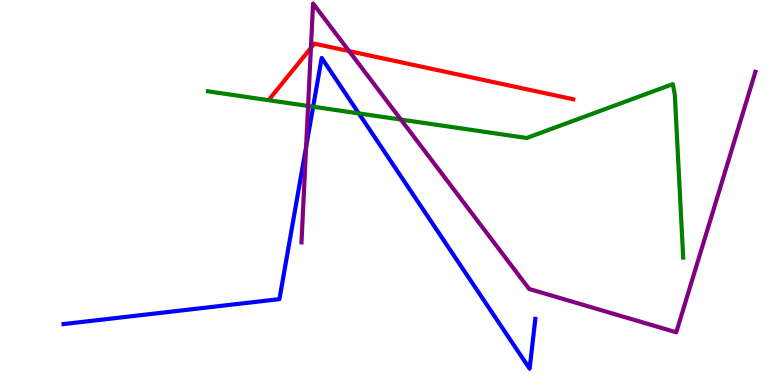[{'lines': ['blue', 'red'], 'intersections': []}, {'lines': ['green', 'red'], 'intersections': []}, {'lines': ['purple', 'red'], 'intersections': [{'x': 4.01, 'y': 8.75}, {'x': 4.5, 'y': 8.67}]}, {'lines': ['blue', 'green'], 'intersections': [{'x': 4.04, 'y': 7.23}, {'x': 4.63, 'y': 7.05}]}, {'lines': ['blue', 'purple'], 'intersections': [{'x': 3.95, 'y': 6.18}]}, {'lines': ['green', 'purple'], 'intersections': [{'x': 3.98, 'y': 7.25}, {'x': 5.17, 'y': 6.89}]}]